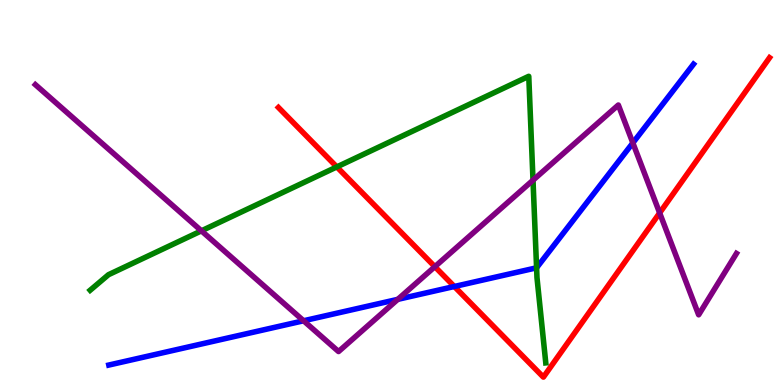[{'lines': ['blue', 'red'], 'intersections': [{'x': 5.86, 'y': 2.56}]}, {'lines': ['green', 'red'], 'intersections': [{'x': 4.35, 'y': 5.66}]}, {'lines': ['purple', 'red'], 'intersections': [{'x': 5.61, 'y': 3.07}, {'x': 8.51, 'y': 4.47}]}, {'lines': ['blue', 'green'], 'intersections': [{'x': 6.92, 'y': 3.04}]}, {'lines': ['blue', 'purple'], 'intersections': [{'x': 3.92, 'y': 1.67}, {'x': 5.13, 'y': 2.22}, {'x': 8.17, 'y': 6.29}]}, {'lines': ['green', 'purple'], 'intersections': [{'x': 2.6, 'y': 4.0}, {'x': 6.88, 'y': 5.32}]}]